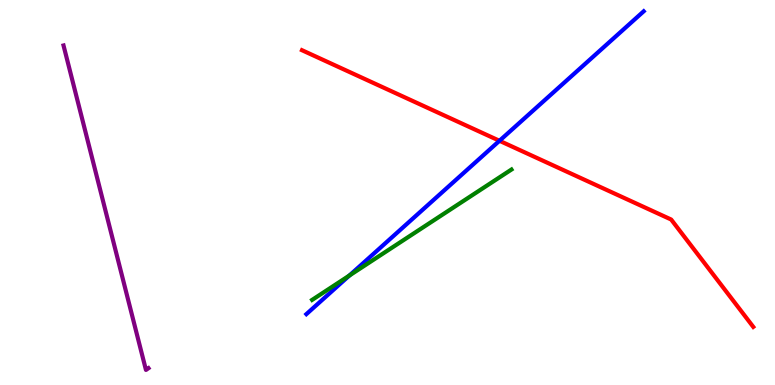[{'lines': ['blue', 'red'], 'intersections': [{'x': 6.44, 'y': 6.34}]}, {'lines': ['green', 'red'], 'intersections': []}, {'lines': ['purple', 'red'], 'intersections': []}, {'lines': ['blue', 'green'], 'intersections': [{'x': 4.51, 'y': 2.84}]}, {'lines': ['blue', 'purple'], 'intersections': []}, {'lines': ['green', 'purple'], 'intersections': []}]